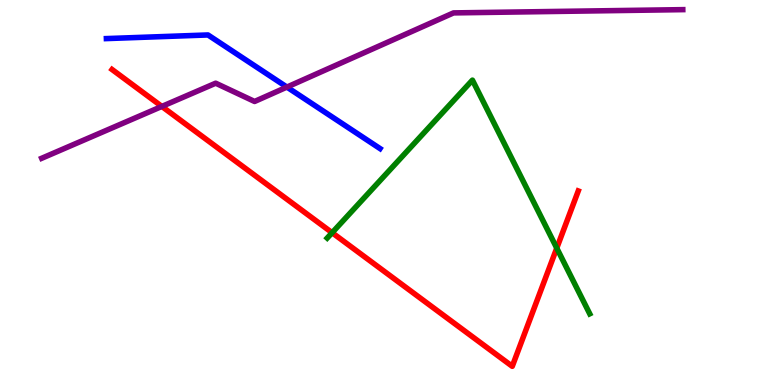[{'lines': ['blue', 'red'], 'intersections': []}, {'lines': ['green', 'red'], 'intersections': [{'x': 4.29, 'y': 3.96}, {'x': 7.18, 'y': 3.56}]}, {'lines': ['purple', 'red'], 'intersections': [{'x': 2.09, 'y': 7.24}]}, {'lines': ['blue', 'green'], 'intersections': []}, {'lines': ['blue', 'purple'], 'intersections': [{'x': 3.7, 'y': 7.74}]}, {'lines': ['green', 'purple'], 'intersections': []}]